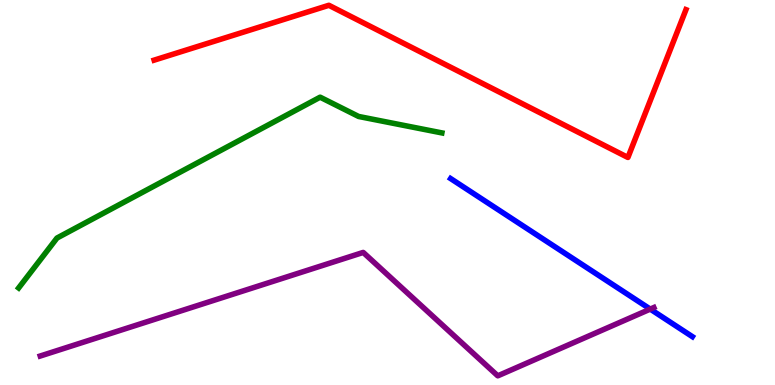[{'lines': ['blue', 'red'], 'intersections': []}, {'lines': ['green', 'red'], 'intersections': []}, {'lines': ['purple', 'red'], 'intersections': []}, {'lines': ['blue', 'green'], 'intersections': []}, {'lines': ['blue', 'purple'], 'intersections': [{'x': 8.39, 'y': 1.97}]}, {'lines': ['green', 'purple'], 'intersections': []}]